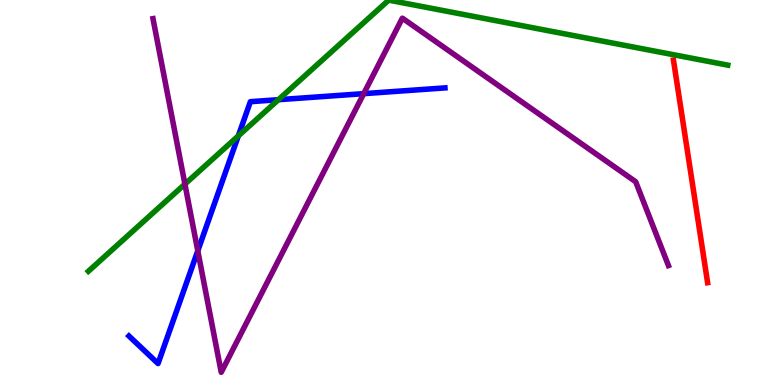[{'lines': ['blue', 'red'], 'intersections': []}, {'lines': ['green', 'red'], 'intersections': []}, {'lines': ['purple', 'red'], 'intersections': []}, {'lines': ['blue', 'green'], 'intersections': [{'x': 3.07, 'y': 6.47}, {'x': 3.59, 'y': 7.41}]}, {'lines': ['blue', 'purple'], 'intersections': [{'x': 2.55, 'y': 3.48}, {'x': 4.69, 'y': 7.57}]}, {'lines': ['green', 'purple'], 'intersections': [{'x': 2.39, 'y': 5.22}]}]